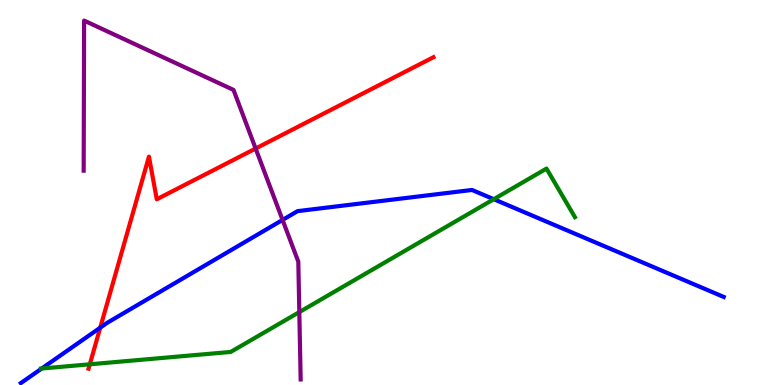[{'lines': ['blue', 'red'], 'intersections': [{'x': 1.29, 'y': 1.49}]}, {'lines': ['green', 'red'], 'intersections': [{'x': 1.16, 'y': 0.538}]}, {'lines': ['purple', 'red'], 'intersections': [{'x': 3.3, 'y': 6.14}]}, {'lines': ['blue', 'green'], 'intersections': [{'x': 0.538, 'y': 0.428}, {'x': 6.37, 'y': 4.83}]}, {'lines': ['blue', 'purple'], 'intersections': [{'x': 3.65, 'y': 4.29}]}, {'lines': ['green', 'purple'], 'intersections': [{'x': 3.86, 'y': 1.89}]}]